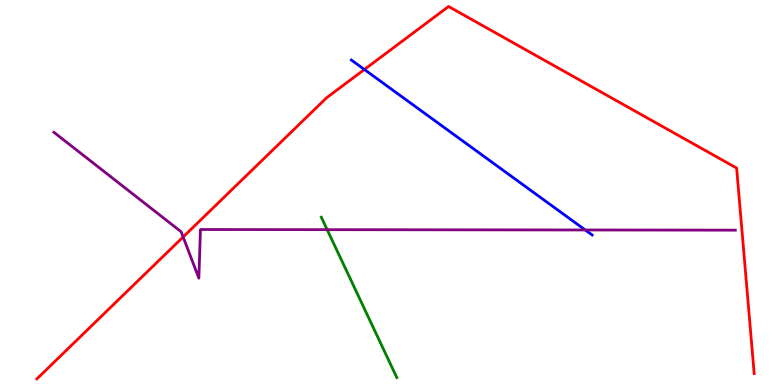[{'lines': ['blue', 'red'], 'intersections': [{'x': 4.7, 'y': 8.19}]}, {'lines': ['green', 'red'], 'intersections': []}, {'lines': ['purple', 'red'], 'intersections': [{'x': 2.36, 'y': 3.84}]}, {'lines': ['blue', 'green'], 'intersections': []}, {'lines': ['blue', 'purple'], 'intersections': [{'x': 7.55, 'y': 4.03}]}, {'lines': ['green', 'purple'], 'intersections': [{'x': 4.22, 'y': 4.03}]}]